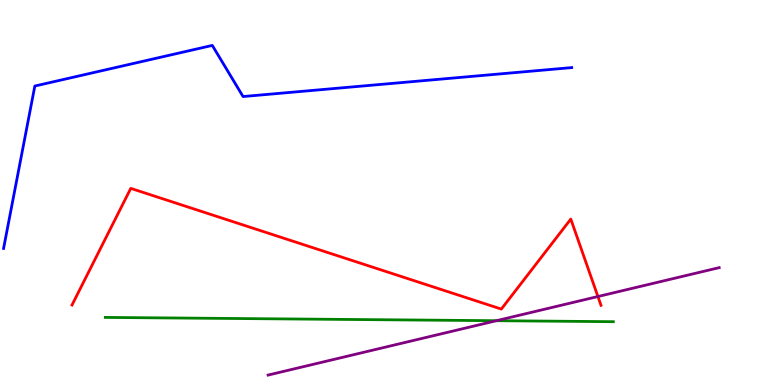[{'lines': ['blue', 'red'], 'intersections': []}, {'lines': ['green', 'red'], 'intersections': []}, {'lines': ['purple', 'red'], 'intersections': [{'x': 7.72, 'y': 2.3}]}, {'lines': ['blue', 'green'], 'intersections': []}, {'lines': ['blue', 'purple'], 'intersections': []}, {'lines': ['green', 'purple'], 'intersections': [{'x': 6.4, 'y': 1.67}]}]